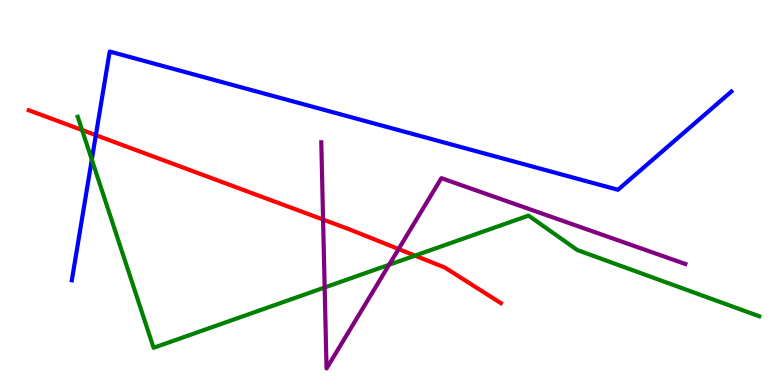[{'lines': ['blue', 'red'], 'intersections': [{'x': 1.24, 'y': 6.49}]}, {'lines': ['green', 'red'], 'intersections': [{'x': 1.06, 'y': 6.62}, {'x': 5.36, 'y': 3.36}]}, {'lines': ['purple', 'red'], 'intersections': [{'x': 4.17, 'y': 4.3}, {'x': 5.14, 'y': 3.53}]}, {'lines': ['blue', 'green'], 'intersections': [{'x': 1.18, 'y': 5.85}]}, {'lines': ['blue', 'purple'], 'intersections': []}, {'lines': ['green', 'purple'], 'intersections': [{'x': 4.19, 'y': 2.53}, {'x': 5.02, 'y': 3.12}]}]